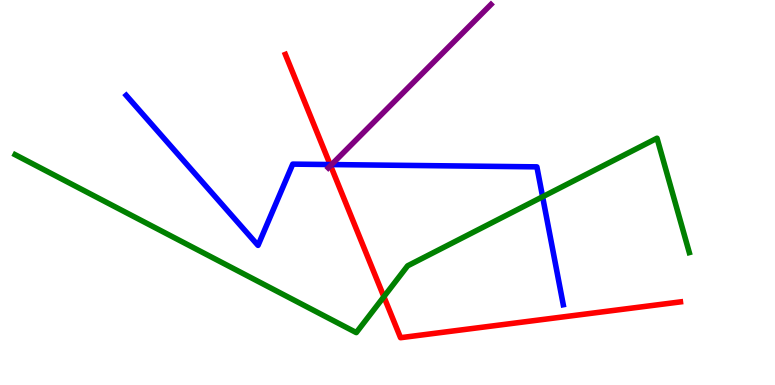[{'lines': ['blue', 'red'], 'intersections': [{'x': 4.26, 'y': 5.73}]}, {'lines': ['green', 'red'], 'intersections': [{'x': 4.95, 'y': 2.29}]}, {'lines': ['purple', 'red'], 'intersections': [{'x': 4.27, 'y': 5.7}]}, {'lines': ['blue', 'green'], 'intersections': [{'x': 7.0, 'y': 4.89}]}, {'lines': ['blue', 'purple'], 'intersections': [{'x': 4.28, 'y': 5.73}]}, {'lines': ['green', 'purple'], 'intersections': []}]